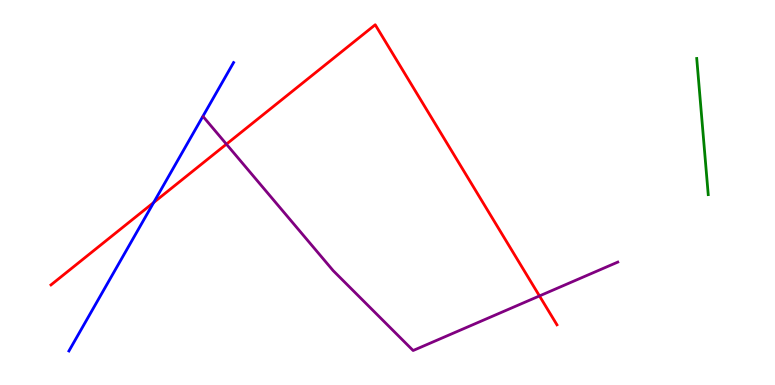[{'lines': ['blue', 'red'], 'intersections': [{'x': 1.98, 'y': 4.74}]}, {'lines': ['green', 'red'], 'intersections': []}, {'lines': ['purple', 'red'], 'intersections': [{'x': 2.92, 'y': 6.26}, {'x': 6.96, 'y': 2.31}]}, {'lines': ['blue', 'green'], 'intersections': []}, {'lines': ['blue', 'purple'], 'intersections': []}, {'lines': ['green', 'purple'], 'intersections': []}]